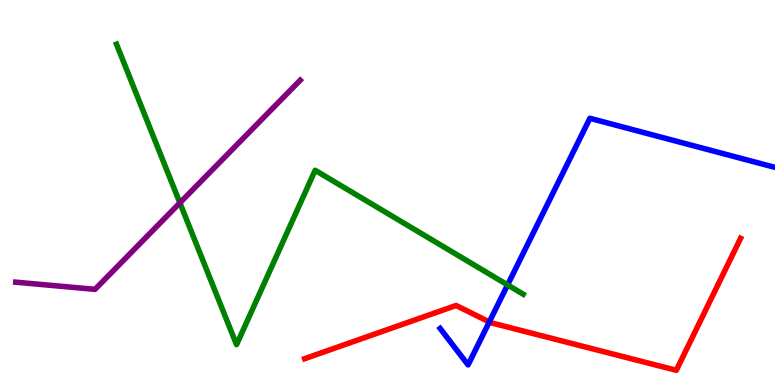[{'lines': ['blue', 'red'], 'intersections': [{'x': 6.31, 'y': 1.64}]}, {'lines': ['green', 'red'], 'intersections': []}, {'lines': ['purple', 'red'], 'intersections': []}, {'lines': ['blue', 'green'], 'intersections': [{'x': 6.55, 'y': 2.6}]}, {'lines': ['blue', 'purple'], 'intersections': []}, {'lines': ['green', 'purple'], 'intersections': [{'x': 2.32, 'y': 4.73}]}]